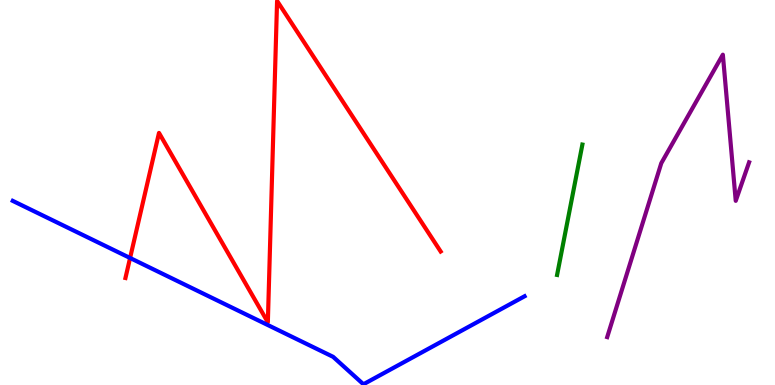[{'lines': ['blue', 'red'], 'intersections': [{'x': 1.68, 'y': 3.3}]}, {'lines': ['green', 'red'], 'intersections': []}, {'lines': ['purple', 'red'], 'intersections': []}, {'lines': ['blue', 'green'], 'intersections': []}, {'lines': ['blue', 'purple'], 'intersections': []}, {'lines': ['green', 'purple'], 'intersections': []}]